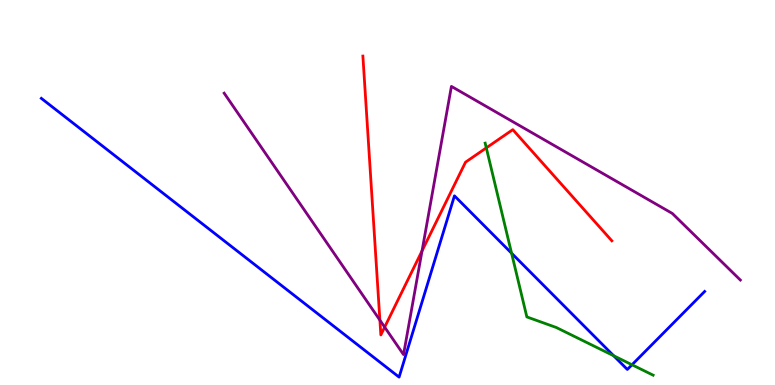[{'lines': ['blue', 'red'], 'intersections': []}, {'lines': ['green', 'red'], 'intersections': [{'x': 6.27, 'y': 6.16}]}, {'lines': ['purple', 'red'], 'intersections': [{'x': 4.9, 'y': 1.68}, {'x': 4.96, 'y': 1.5}, {'x': 5.45, 'y': 3.48}]}, {'lines': ['blue', 'green'], 'intersections': [{'x': 6.6, 'y': 3.42}, {'x': 7.92, 'y': 0.76}, {'x': 8.15, 'y': 0.525}]}, {'lines': ['blue', 'purple'], 'intersections': []}, {'lines': ['green', 'purple'], 'intersections': []}]